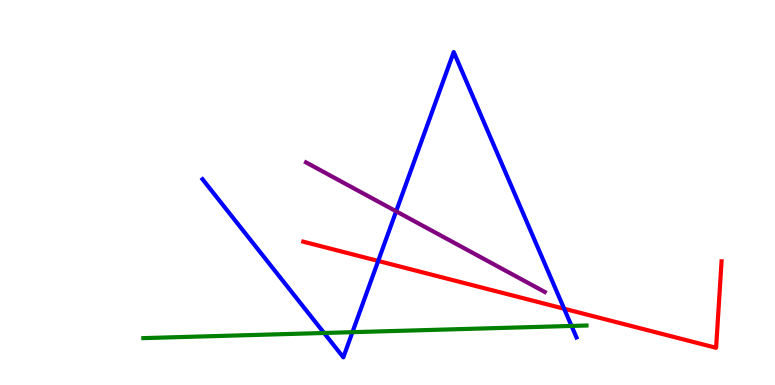[{'lines': ['blue', 'red'], 'intersections': [{'x': 4.88, 'y': 3.22}, {'x': 7.28, 'y': 1.98}]}, {'lines': ['green', 'red'], 'intersections': []}, {'lines': ['purple', 'red'], 'intersections': []}, {'lines': ['blue', 'green'], 'intersections': [{'x': 4.18, 'y': 1.35}, {'x': 4.55, 'y': 1.37}, {'x': 7.37, 'y': 1.53}]}, {'lines': ['blue', 'purple'], 'intersections': [{'x': 5.11, 'y': 4.51}]}, {'lines': ['green', 'purple'], 'intersections': []}]